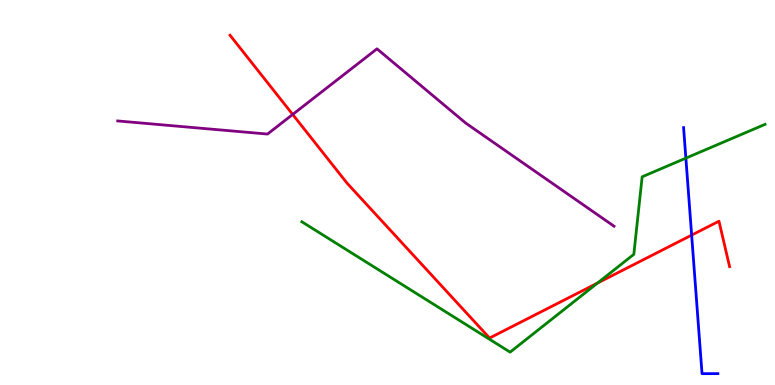[{'lines': ['blue', 'red'], 'intersections': [{'x': 8.92, 'y': 3.89}]}, {'lines': ['green', 'red'], 'intersections': [{'x': 7.71, 'y': 2.65}]}, {'lines': ['purple', 'red'], 'intersections': [{'x': 3.78, 'y': 7.03}]}, {'lines': ['blue', 'green'], 'intersections': [{'x': 8.85, 'y': 5.89}]}, {'lines': ['blue', 'purple'], 'intersections': []}, {'lines': ['green', 'purple'], 'intersections': []}]